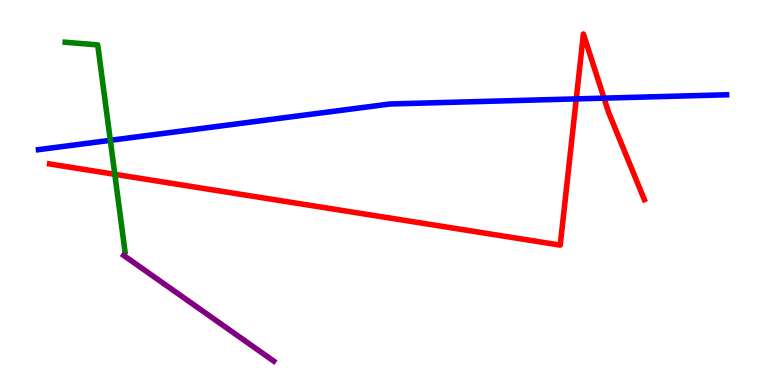[{'lines': ['blue', 'red'], 'intersections': [{'x': 7.44, 'y': 7.43}, {'x': 7.79, 'y': 7.45}]}, {'lines': ['green', 'red'], 'intersections': [{'x': 1.48, 'y': 5.47}]}, {'lines': ['purple', 'red'], 'intersections': []}, {'lines': ['blue', 'green'], 'intersections': [{'x': 1.42, 'y': 6.36}]}, {'lines': ['blue', 'purple'], 'intersections': []}, {'lines': ['green', 'purple'], 'intersections': []}]